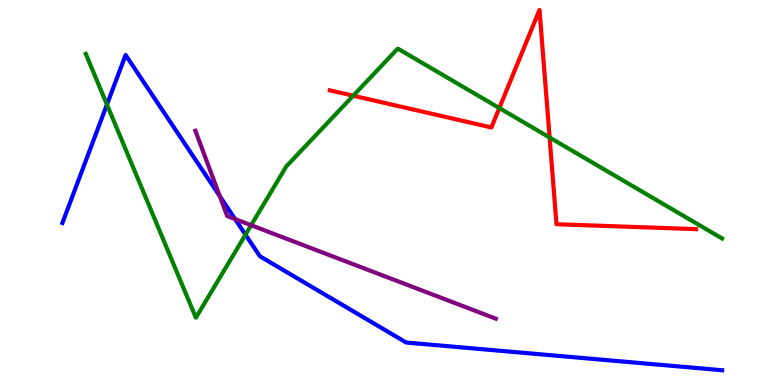[{'lines': ['blue', 'red'], 'intersections': []}, {'lines': ['green', 'red'], 'intersections': [{'x': 4.56, 'y': 7.51}, {'x': 6.44, 'y': 7.19}, {'x': 7.09, 'y': 6.43}]}, {'lines': ['purple', 'red'], 'intersections': []}, {'lines': ['blue', 'green'], 'intersections': [{'x': 1.38, 'y': 7.28}, {'x': 3.17, 'y': 3.9}]}, {'lines': ['blue', 'purple'], 'intersections': [{'x': 2.84, 'y': 4.91}, {'x': 3.03, 'y': 4.31}]}, {'lines': ['green', 'purple'], 'intersections': [{'x': 3.24, 'y': 4.15}]}]